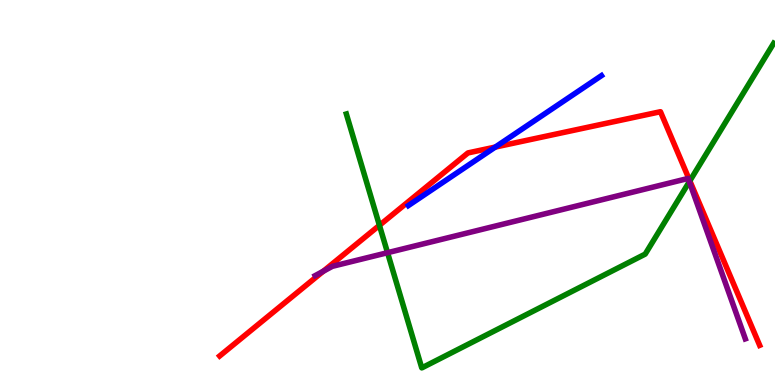[{'lines': ['blue', 'red'], 'intersections': [{'x': 6.39, 'y': 6.18}]}, {'lines': ['green', 'red'], 'intersections': [{'x': 4.9, 'y': 4.15}, {'x': 8.9, 'y': 5.3}]}, {'lines': ['purple', 'red'], 'intersections': [{'x': 4.17, 'y': 2.96}]}, {'lines': ['blue', 'green'], 'intersections': []}, {'lines': ['blue', 'purple'], 'intersections': []}, {'lines': ['green', 'purple'], 'intersections': [{'x': 5.0, 'y': 3.44}, {'x': 8.89, 'y': 5.28}]}]